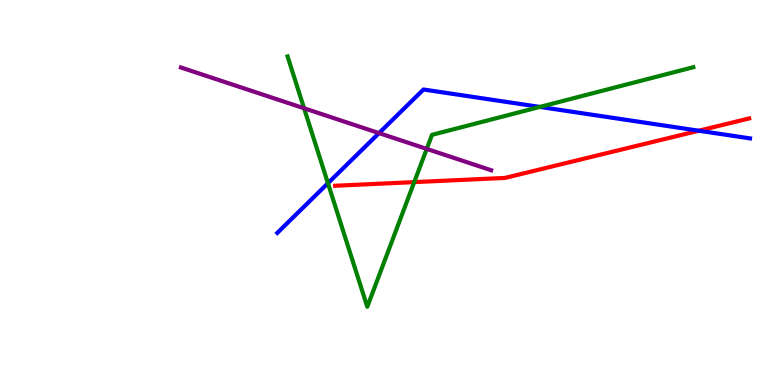[{'lines': ['blue', 'red'], 'intersections': [{'x': 9.02, 'y': 6.6}]}, {'lines': ['green', 'red'], 'intersections': [{'x': 5.34, 'y': 5.27}]}, {'lines': ['purple', 'red'], 'intersections': []}, {'lines': ['blue', 'green'], 'intersections': [{'x': 4.23, 'y': 5.24}, {'x': 6.97, 'y': 7.22}]}, {'lines': ['blue', 'purple'], 'intersections': [{'x': 4.89, 'y': 6.54}]}, {'lines': ['green', 'purple'], 'intersections': [{'x': 3.92, 'y': 7.19}, {'x': 5.51, 'y': 6.13}]}]